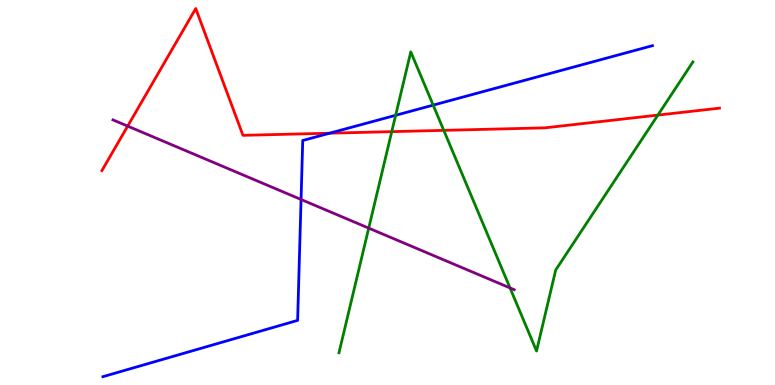[{'lines': ['blue', 'red'], 'intersections': [{'x': 4.25, 'y': 6.54}]}, {'lines': ['green', 'red'], 'intersections': [{'x': 5.05, 'y': 6.58}, {'x': 5.73, 'y': 6.61}, {'x': 8.49, 'y': 7.01}]}, {'lines': ['purple', 'red'], 'intersections': [{'x': 1.65, 'y': 6.72}]}, {'lines': ['blue', 'green'], 'intersections': [{'x': 5.11, 'y': 7.01}, {'x': 5.59, 'y': 7.27}]}, {'lines': ['blue', 'purple'], 'intersections': [{'x': 3.88, 'y': 4.82}]}, {'lines': ['green', 'purple'], 'intersections': [{'x': 4.76, 'y': 4.07}, {'x': 6.58, 'y': 2.52}]}]